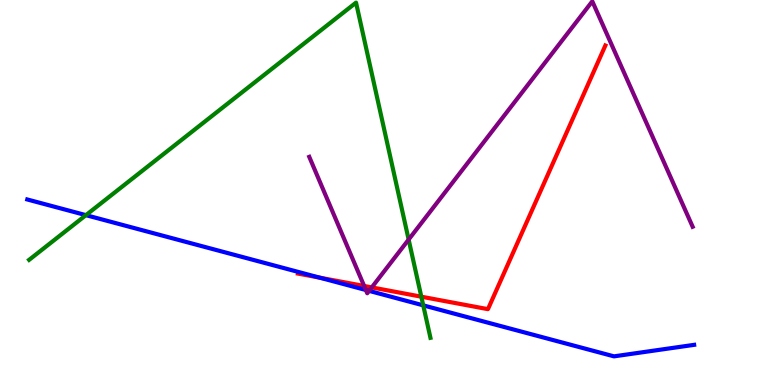[{'lines': ['blue', 'red'], 'intersections': [{'x': 4.12, 'y': 2.79}]}, {'lines': ['green', 'red'], 'intersections': [{'x': 5.44, 'y': 2.29}]}, {'lines': ['purple', 'red'], 'intersections': [{'x': 4.7, 'y': 2.57}, {'x': 4.8, 'y': 2.53}]}, {'lines': ['blue', 'green'], 'intersections': [{'x': 1.11, 'y': 4.41}, {'x': 5.46, 'y': 2.07}]}, {'lines': ['blue', 'purple'], 'intersections': [{'x': 4.72, 'y': 2.47}, {'x': 4.76, 'y': 2.44}]}, {'lines': ['green', 'purple'], 'intersections': [{'x': 5.27, 'y': 3.78}]}]